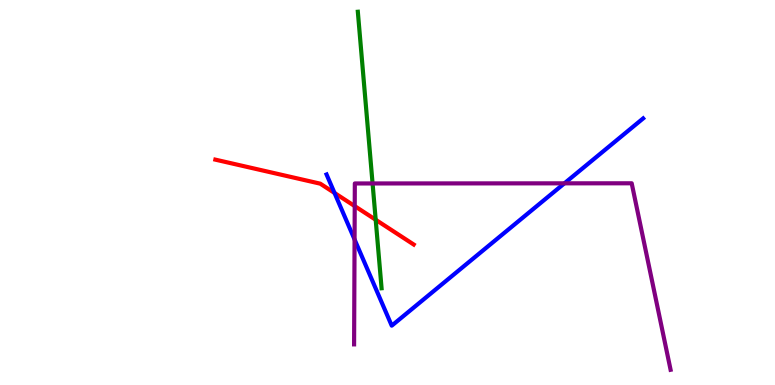[{'lines': ['blue', 'red'], 'intersections': [{'x': 4.32, 'y': 4.99}]}, {'lines': ['green', 'red'], 'intersections': [{'x': 4.85, 'y': 4.29}]}, {'lines': ['purple', 'red'], 'intersections': [{'x': 4.58, 'y': 4.65}]}, {'lines': ['blue', 'green'], 'intersections': []}, {'lines': ['blue', 'purple'], 'intersections': [{'x': 4.58, 'y': 3.78}, {'x': 7.28, 'y': 5.24}]}, {'lines': ['green', 'purple'], 'intersections': [{'x': 4.81, 'y': 5.24}]}]